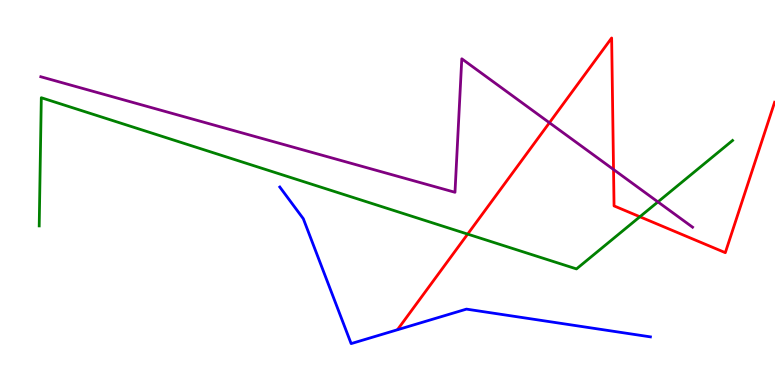[{'lines': ['blue', 'red'], 'intersections': []}, {'lines': ['green', 'red'], 'intersections': [{'x': 6.03, 'y': 3.92}, {'x': 8.26, 'y': 4.37}]}, {'lines': ['purple', 'red'], 'intersections': [{'x': 7.09, 'y': 6.81}, {'x': 7.92, 'y': 5.6}]}, {'lines': ['blue', 'green'], 'intersections': []}, {'lines': ['blue', 'purple'], 'intersections': []}, {'lines': ['green', 'purple'], 'intersections': [{'x': 8.49, 'y': 4.76}]}]